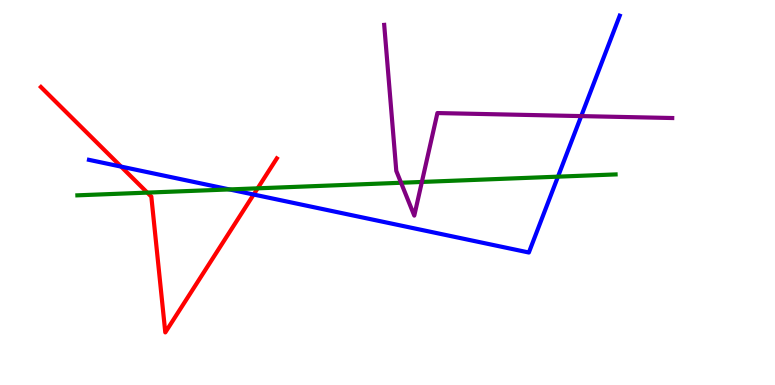[{'lines': ['blue', 'red'], 'intersections': [{'x': 1.56, 'y': 5.67}, {'x': 3.27, 'y': 4.95}]}, {'lines': ['green', 'red'], 'intersections': [{'x': 1.9, 'y': 5.0}, {'x': 3.32, 'y': 5.11}]}, {'lines': ['purple', 'red'], 'intersections': []}, {'lines': ['blue', 'green'], 'intersections': [{'x': 2.96, 'y': 5.08}, {'x': 7.2, 'y': 5.41}]}, {'lines': ['blue', 'purple'], 'intersections': [{'x': 7.5, 'y': 6.98}]}, {'lines': ['green', 'purple'], 'intersections': [{'x': 5.17, 'y': 5.25}, {'x': 5.44, 'y': 5.27}]}]